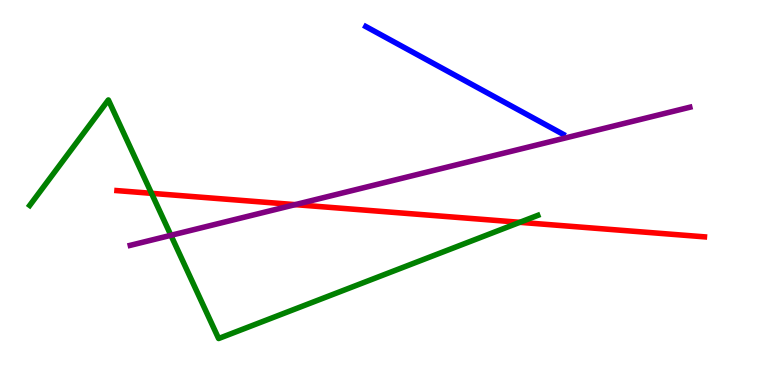[{'lines': ['blue', 'red'], 'intersections': []}, {'lines': ['green', 'red'], 'intersections': [{'x': 1.96, 'y': 4.98}, {'x': 6.71, 'y': 4.23}]}, {'lines': ['purple', 'red'], 'intersections': [{'x': 3.81, 'y': 4.68}]}, {'lines': ['blue', 'green'], 'intersections': []}, {'lines': ['blue', 'purple'], 'intersections': []}, {'lines': ['green', 'purple'], 'intersections': [{'x': 2.21, 'y': 3.89}]}]